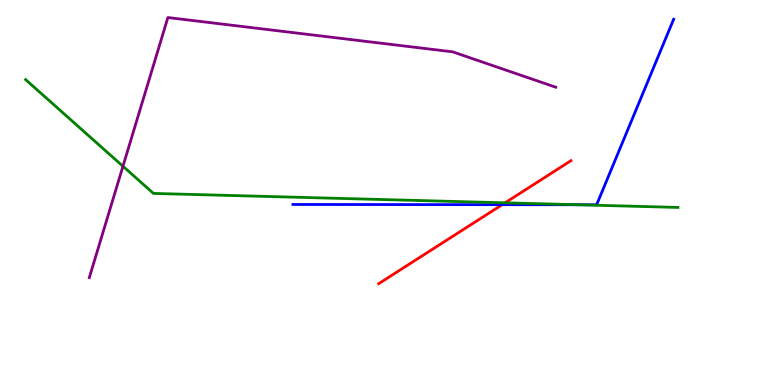[{'lines': ['blue', 'red'], 'intersections': [{'x': 6.48, 'y': 4.68}]}, {'lines': ['green', 'red'], 'intersections': [{'x': 6.52, 'y': 4.73}]}, {'lines': ['purple', 'red'], 'intersections': []}, {'lines': ['blue', 'green'], 'intersections': [{'x': 7.45, 'y': 4.68}]}, {'lines': ['blue', 'purple'], 'intersections': []}, {'lines': ['green', 'purple'], 'intersections': [{'x': 1.59, 'y': 5.68}]}]